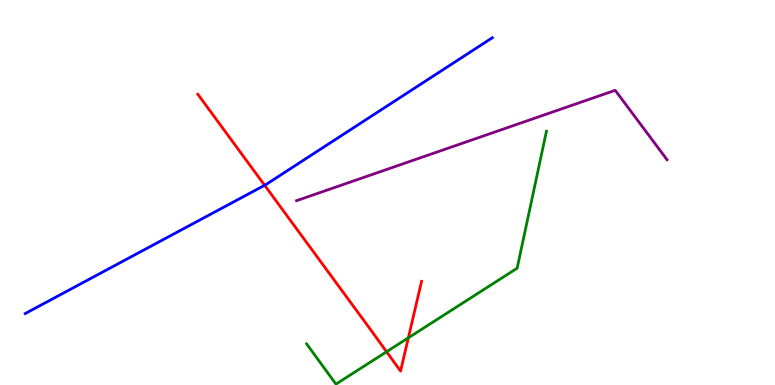[{'lines': ['blue', 'red'], 'intersections': [{'x': 3.41, 'y': 5.19}]}, {'lines': ['green', 'red'], 'intersections': [{'x': 4.99, 'y': 0.863}, {'x': 5.27, 'y': 1.23}]}, {'lines': ['purple', 'red'], 'intersections': []}, {'lines': ['blue', 'green'], 'intersections': []}, {'lines': ['blue', 'purple'], 'intersections': []}, {'lines': ['green', 'purple'], 'intersections': []}]